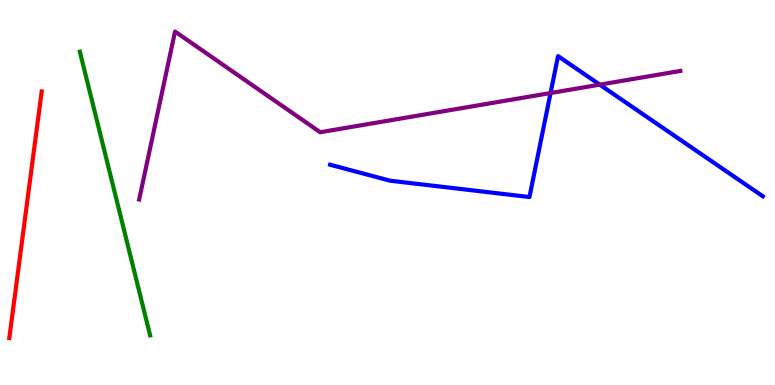[{'lines': ['blue', 'red'], 'intersections': []}, {'lines': ['green', 'red'], 'intersections': []}, {'lines': ['purple', 'red'], 'intersections': []}, {'lines': ['blue', 'green'], 'intersections': []}, {'lines': ['blue', 'purple'], 'intersections': [{'x': 7.1, 'y': 7.58}, {'x': 7.74, 'y': 7.8}]}, {'lines': ['green', 'purple'], 'intersections': []}]